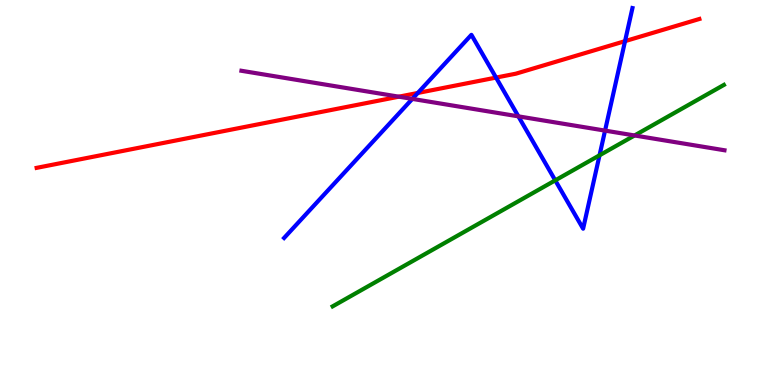[{'lines': ['blue', 'red'], 'intersections': [{'x': 5.39, 'y': 7.59}, {'x': 6.4, 'y': 7.98}, {'x': 8.07, 'y': 8.93}]}, {'lines': ['green', 'red'], 'intersections': []}, {'lines': ['purple', 'red'], 'intersections': [{'x': 5.15, 'y': 7.49}]}, {'lines': ['blue', 'green'], 'intersections': [{'x': 7.16, 'y': 5.32}, {'x': 7.74, 'y': 5.97}]}, {'lines': ['blue', 'purple'], 'intersections': [{'x': 5.32, 'y': 7.43}, {'x': 6.69, 'y': 6.98}, {'x': 7.81, 'y': 6.61}]}, {'lines': ['green', 'purple'], 'intersections': [{'x': 8.19, 'y': 6.48}]}]